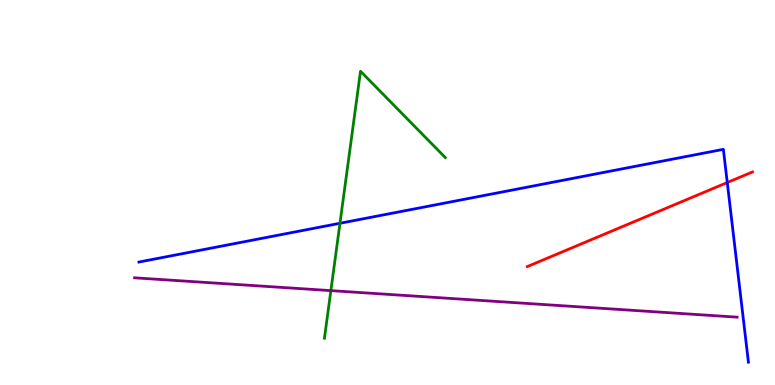[{'lines': ['blue', 'red'], 'intersections': [{'x': 9.38, 'y': 5.26}]}, {'lines': ['green', 'red'], 'intersections': []}, {'lines': ['purple', 'red'], 'intersections': []}, {'lines': ['blue', 'green'], 'intersections': [{'x': 4.39, 'y': 4.2}]}, {'lines': ['blue', 'purple'], 'intersections': []}, {'lines': ['green', 'purple'], 'intersections': [{'x': 4.27, 'y': 2.45}]}]